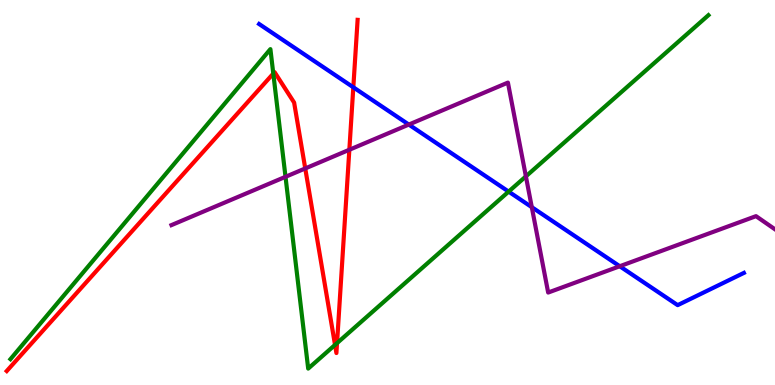[{'lines': ['blue', 'red'], 'intersections': [{'x': 4.56, 'y': 7.73}]}, {'lines': ['green', 'red'], 'intersections': [{'x': 3.53, 'y': 8.09}, {'x': 4.32, 'y': 1.04}, {'x': 4.35, 'y': 1.09}]}, {'lines': ['purple', 'red'], 'intersections': [{'x': 3.94, 'y': 5.62}, {'x': 4.51, 'y': 6.11}]}, {'lines': ['blue', 'green'], 'intersections': [{'x': 6.56, 'y': 5.02}]}, {'lines': ['blue', 'purple'], 'intersections': [{'x': 5.28, 'y': 6.76}, {'x': 6.86, 'y': 4.62}, {'x': 8.0, 'y': 3.08}]}, {'lines': ['green', 'purple'], 'intersections': [{'x': 3.68, 'y': 5.41}, {'x': 6.79, 'y': 5.42}]}]